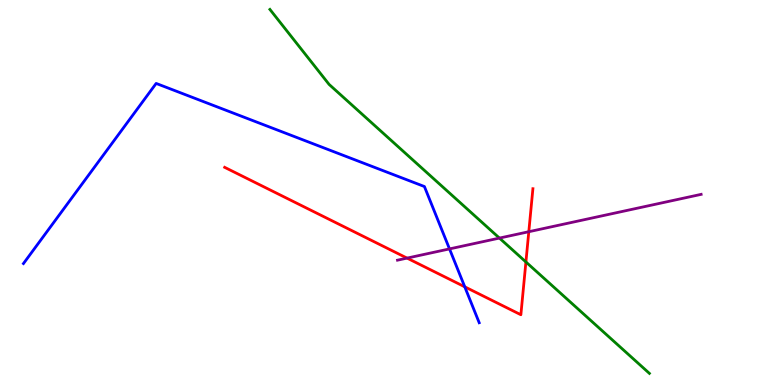[{'lines': ['blue', 'red'], 'intersections': [{'x': 6.0, 'y': 2.55}]}, {'lines': ['green', 'red'], 'intersections': [{'x': 6.79, 'y': 3.2}]}, {'lines': ['purple', 'red'], 'intersections': [{'x': 5.25, 'y': 3.3}, {'x': 6.82, 'y': 3.98}]}, {'lines': ['blue', 'green'], 'intersections': []}, {'lines': ['blue', 'purple'], 'intersections': [{'x': 5.8, 'y': 3.53}]}, {'lines': ['green', 'purple'], 'intersections': [{'x': 6.44, 'y': 3.82}]}]